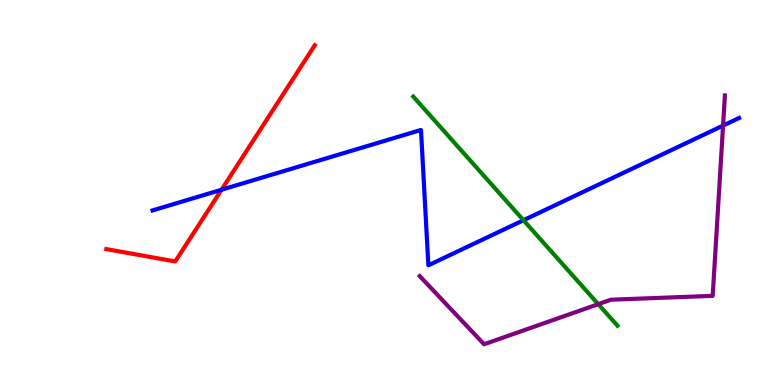[{'lines': ['blue', 'red'], 'intersections': [{'x': 2.86, 'y': 5.07}]}, {'lines': ['green', 'red'], 'intersections': []}, {'lines': ['purple', 'red'], 'intersections': []}, {'lines': ['blue', 'green'], 'intersections': [{'x': 6.75, 'y': 4.28}]}, {'lines': ['blue', 'purple'], 'intersections': [{'x': 9.33, 'y': 6.74}]}, {'lines': ['green', 'purple'], 'intersections': [{'x': 7.72, 'y': 2.1}]}]